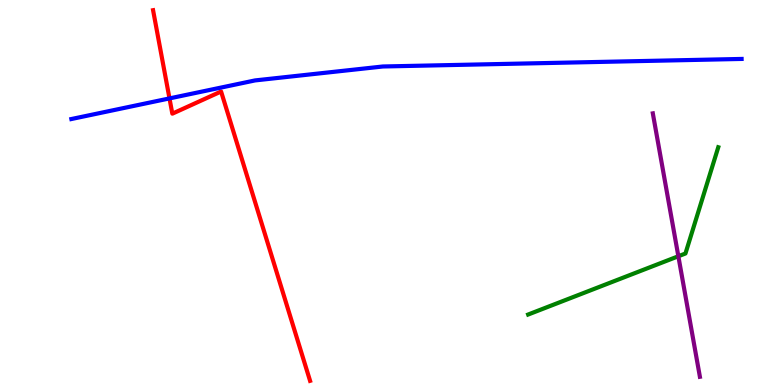[{'lines': ['blue', 'red'], 'intersections': [{'x': 2.19, 'y': 7.44}]}, {'lines': ['green', 'red'], 'intersections': []}, {'lines': ['purple', 'red'], 'intersections': []}, {'lines': ['blue', 'green'], 'intersections': []}, {'lines': ['blue', 'purple'], 'intersections': []}, {'lines': ['green', 'purple'], 'intersections': [{'x': 8.75, 'y': 3.34}]}]